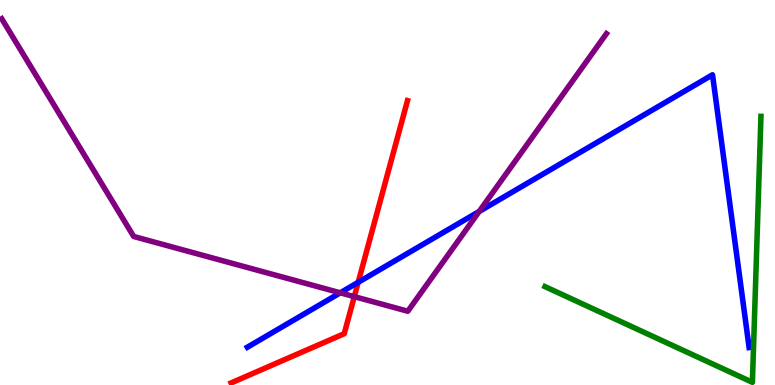[{'lines': ['blue', 'red'], 'intersections': [{'x': 4.62, 'y': 2.67}]}, {'lines': ['green', 'red'], 'intersections': []}, {'lines': ['purple', 'red'], 'intersections': [{'x': 4.57, 'y': 2.3}]}, {'lines': ['blue', 'green'], 'intersections': []}, {'lines': ['blue', 'purple'], 'intersections': [{'x': 4.39, 'y': 2.39}, {'x': 6.18, 'y': 4.51}]}, {'lines': ['green', 'purple'], 'intersections': []}]